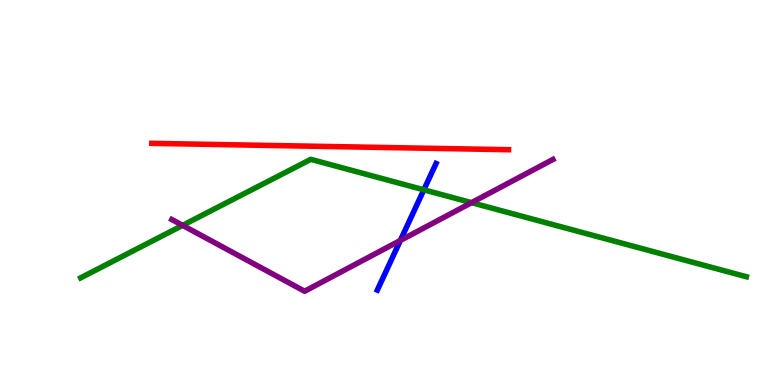[{'lines': ['blue', 'red'], 'intersections': []}, {'lines': ['green', 'red'], 'intersections': []}, {'lines': ['purple', 'red'], 'intersections': []}, {'lines': ['blue', 'green'], 'intersections': [{'x': 5.47, 'y': 5.07}]}, {'lines': ['blue', 'purple'], 'intersections': [{'x': 5.17, 'y': 3.75}]}, {'lines': ['green', 'purple'], 'intersections': [{'x': 2.36, 'y': 4.15}, {'x': 6.08, 'y': 4.74}]}]